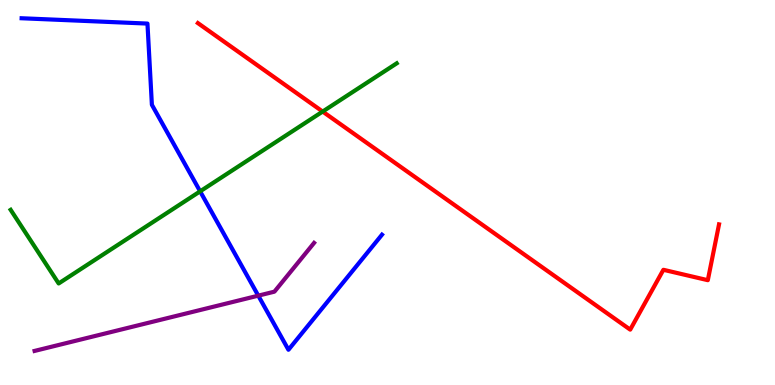[{'lines': ['blue', 'red'], 'intersections': []}, {'lines': ['green', 'red'], 'intersections': [{'x': 4.16, 'y': 7.1}]}, {'lines': ['purple', 'red'], 'intersections': []}, {'lines': ['blue', 'green'], 'intersections': [{'x': 2.58, 'y': 5.03}]}, {'lines': ['blue', 'purple'], 'intersections': [{'x': 3.33, 'y': 2.32}]}, {'lines': ['green', 'purple'], 'intersections': []}]